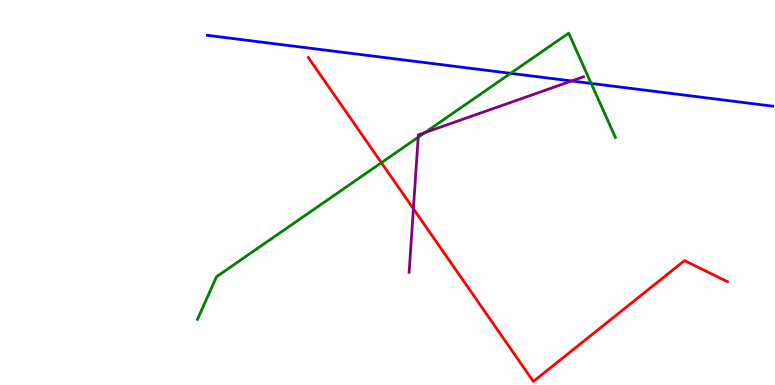[{'lines': ['blue', 'red'], 'intersections': []}, {'lines': ['green', 'red'], 'intersections': [{'x': 4.92, 'y': 5.77}]}, {'lines': ['purple', 'red'], 'intersections': [{'x': 5.33, 'y': 4.58}]}, {'lines': ['blue', 'green'], 'intersections': [{'x': 6.59, 'y': 8.1}, {'x': 7.63, 'y': 7.83}]}, {'lines': ['blue', 'purple'], 'intersections': [{'x': 7.38, 'y': 7.9}]}, {'lines': ['green', 'purple'], 'intersections': [{'x': 5.4, 'y': 6.44}, {'x': 5.48, 'y': 6.56}]}]